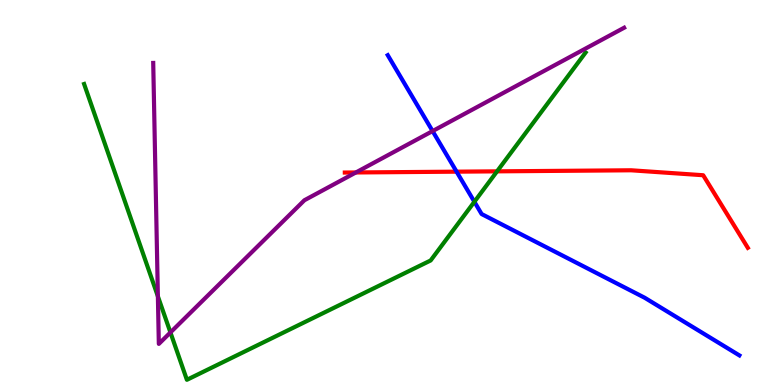[{'lines': ['blue', 'red'], 'intersections': [{'x': 5.89, 'y': 5.54}]}, {'lines': ['green', 'red'], 'intersections': [{'x': 6.41, 'y': 5.55}]}, {'lines': ['purple', 'red'], 'intersections': [{'x': 4.59, 'y': 5.52}]}, {'lines': ['blue', 'green'], 'intersections': [{'x': 6.12, 'y': 4.76}]}, {'lines': ['blue', 'purple'], 'intersections': [{'x': 5.58, 'y': 6.6}]}, {'lines': ['green', 'purple'], 'intersections': [{'x': 2.04, 'y': 2.3}, {'x': 2.2, 'y': 1.36}]}]